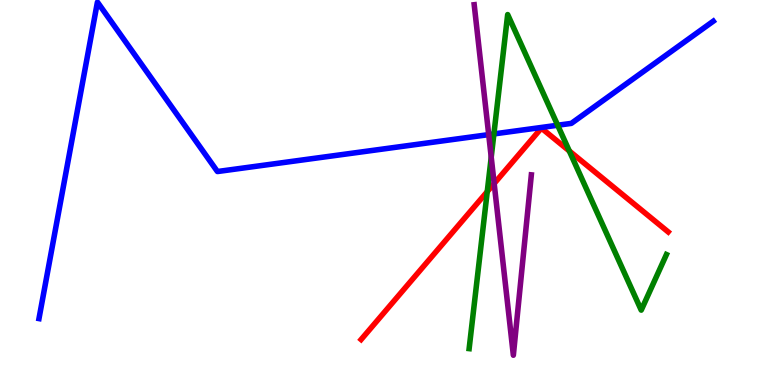[{'lines': ['blue', 'red'], 'intersections': []}, {'lines': ['green', 'red'], 'intersections': [{'x': 6.29, 'y': 5.02}, {'x': 7.35, 'y': 6.08}]}, {'lines': ['purple', 'red'], 'intersections': [{'x': 6.38, 'y': 5.23}]}, {'lines': ['blue', 'green'], 'intersections': [{'x': 6.37, 'y': 6.52}, {'x': 7.2, 'y': 6.75}]}, {'lines': ['blue', 'purple'], 'intersections': [{'x': 6.31, 'y': 6.5}]}, {'lines': ['green', 'purple'], 'intersections': [{'x': 6.34, 'y': 5.92}]}]